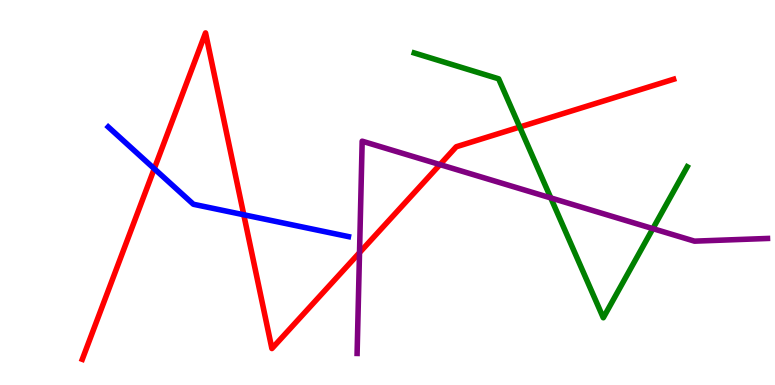[{'lines': ['blue', 'red'], 'intersections': [{'x': 1.99, 'y': 5.62}, {'x': 3.15, 'y': 4.42}]}, {'lines': ['green', 'red'], 'intersections': [{'x': 6.71, 'y': 6.7}]}, {'lines': ['purple', 'red'], 'intersections': [{'x': 4.64, 'y': 3.44}, {'x': 5.68, 'y': 5.72}]}, {'lines': ['blue', 'green'], 'intersections': []}, {'lines': ['blue', 'purple'], 'intersections': []}, {'lines': ['green', 'purple'], 'intersections': [{'x': 7.11, 'y': 4.86}, {'x': 8.42, 'y': 4.06}]}]